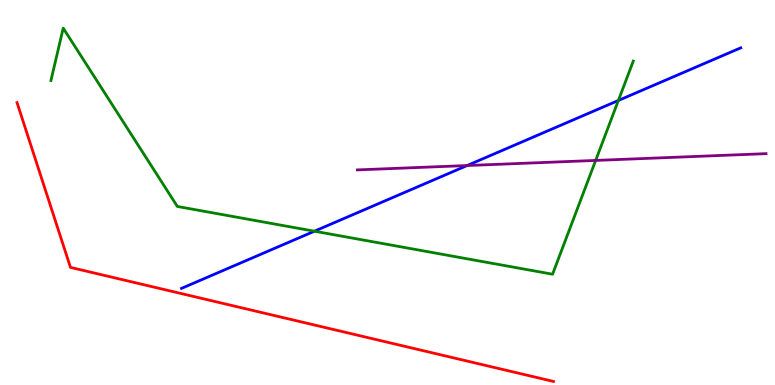[{'lines': ['blue', 'red'], 'intersections': []}, {'lines': ['green', 'red'], 'intersections': []}, {'lines': ['purple', 'red'], 'intersections': []}, {'lines': ['blue', 'green'], 'intersections': [{'x': 4.06, 'y': 3.99}, {'x': 7.98, 'y': 7.39}]}, {'lines': ['blue', 'purple'], 'intersections': [{'x': 6.03, 'y': 5.7}]}, {'lines': ['green', 'purple'], 'intersections': [{'x': 7.69, 'y': 5.83}]}]